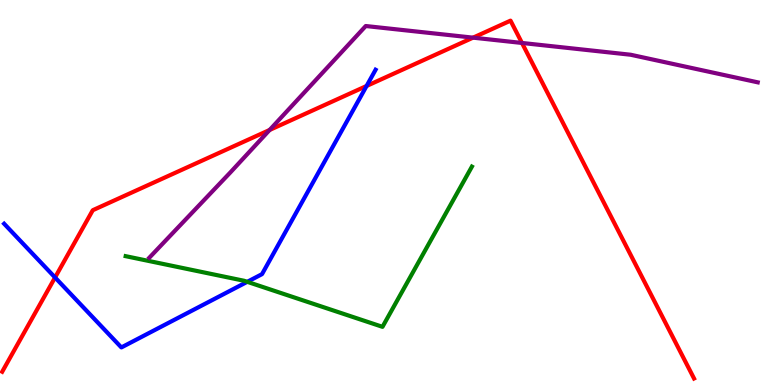[{'lines': ['blue', 'red'], 'intersections': [{'x': 0.71, 'y': 2.79}, {'x': 4.73, 'y': 7.77}]}, {'lines': ['green', 'red'], 'intersections': []}, {'lines': ['purple', 'red'], 'intersections': [{'x': 3.48, 'y': 6.62}, {'x': 6.1, 'y': 9.02}, {'x': 6.74, 'y': 8.88}]}, {'lines': ['blue', 'green'], 'intersections': [{'x': 3.19, 'y': 2.68}]}, {'lines': ['blue', 'purple'], 'intersections': []}, {'lines': ['green', 'purple'], 'intersections': []}]